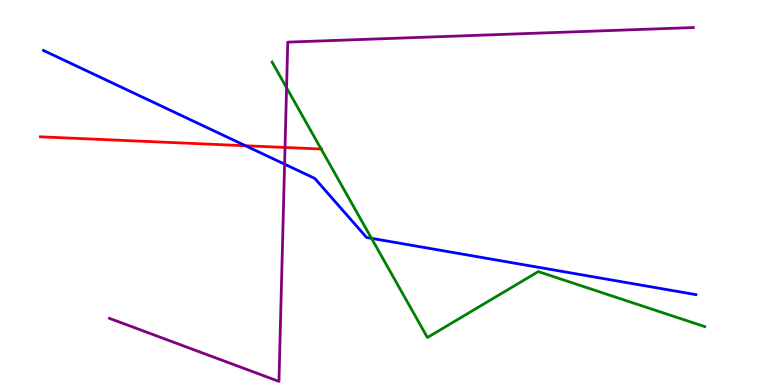[{'lines': ['blue', 'red'], 'intersections': [{'x': 3.17, 'y': 6.21}]}, {'lines': ['green', 'red'], 'intersections': [{'x': 4.14, 'y': 6.13}]}, {'lines': ['purple', 'red'], 'intersections': [{'x': 3.68, 'y': 6.17}]}, {'lines': ['blue', 'green'], 'intersections': [{'x': 4.79, 'y': 3.81}]}, {'lines': ['blue', 'purple'], 'intersections': [{'x': 3.67, 'y': 5.74}]}, {'lines': ['green', 'purple'], 'intersections': [{'x': 3.7, 'y': 7.72}]}]